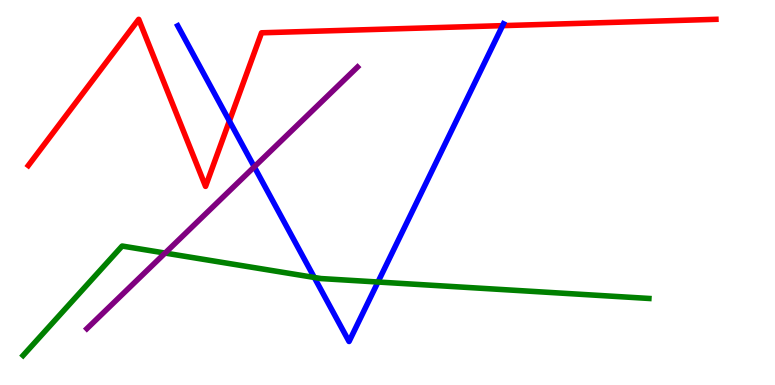[{'lines': ['blue', 'red'], 'intersections': [{'x': 2.96, 'y': 6.86}, {'x': 6.48, 'y': 9.33}]}, {'lines': ['green', 'red'], 'intersections': []}, {'lines': ['purple', 'red'], 'intersections': []}, {'lines': ['blue', 'green'], 'intersections': [{'x': 4.06, 'y': 2.79}, {'x': 4.88, 'y': 2.67}]}, {'lines': ['blue', 'purple'], 'intersections': [{'x': 3.28, 'y': 5.67}]}, {'lines': ['green', 'purple'], 'intersections': [{'x': 2.13, 'y': 3.43}]}]